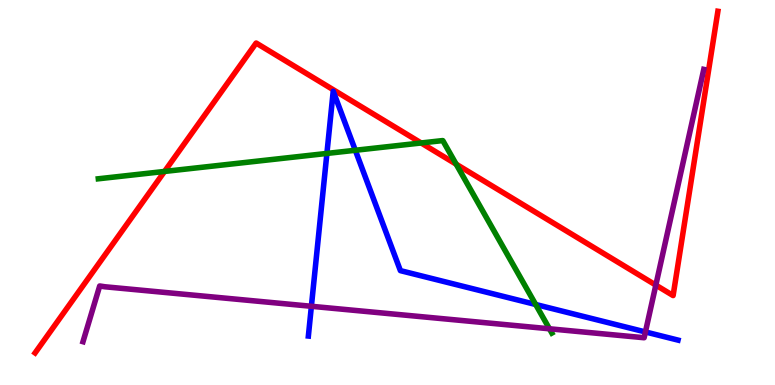[{'lines': ['blue', 'red'], 'intersections': []}, {'lines': ['green', 'red'], 'intersections': [{'x': 2.12, 'y': 5.55}, {'x': 5.43, 'y': 6.29}, {'x': 5.89, 'y': 5.74}]}, {'lines': ['purple', 'red'], 'intersections': [{'x': 8.46, 'y': 2.59}]}, {'lines': ['blue', 'green'], 'intersections': [{'x': 4.22, 'y': 6.01}, {'x': 4.58, 'y': 6.1}, {'x': 6.91, 'y': 2.09}]}, {'lines': ['blue', 'purple'], 'intersections': [{'x': 4.02, 'y': 2.04}, {'x': 8.33, 'y': 1.38}]}, {'lines': ['green', 'purple'], 'intersections': [{'x': 7.09, 'y': 1.46}]}]